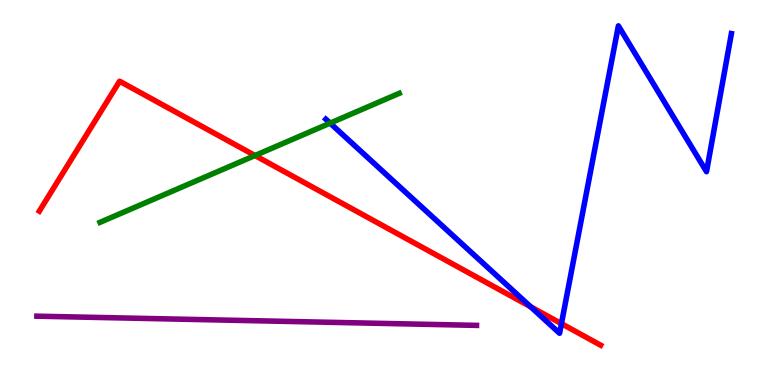[{'lines': ['blue', 'red'], 'intersections': [{'x': 6.85, 'y': 2.03}, {'x': 7.24, 'y': 1.59}]}, {'lines': ['green', 'red'], 'intersections': [{'x': 3.29, 'y': 5.96}]}, {'lines': ['purple', 'red'], 'intersections': []}, {'lines': ['blue', 'green'], 'intersections': [{'x': 4.26, 'y': 6.8}]}, {'lines': ['blue', 'purple'], 'intersections': []}, {'lines': ['green', 'purple'], 'intersections': []}]